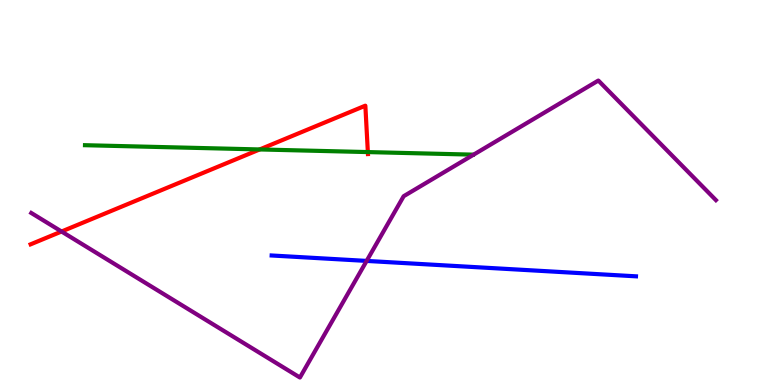[{'lines': ['blue', 'red'], 'intersections': []}, {'lines': ['green', 'red'], 'intersections': [{'x': 3.35, 'y': 6.12}, {'x': 4.75, 'y': 6.05}]}, {'lines': ['purple', 'red'], 'intersections': [{'x': 0.794, 'y': 3.99}]}, {'lines': ['blue', 'green'], 'intersections': []}, {'lines': ['blue', 'purple'], 'intersections': [{'x': 4.73, 'y': 3.22}]}, {'lines': ['green', 'purple'], 'intersections': []}]